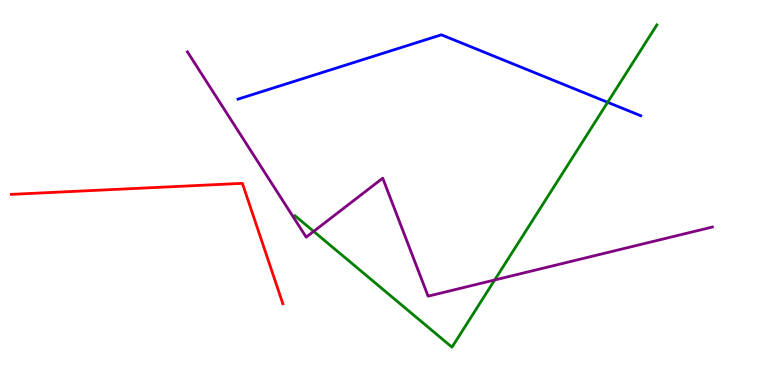[{'lines': ['blue', 'red'], 'intersections': []}, {'lines': ['green', 'red'], 'intersections': []}, {'lines': ['purple', 'red'], 'intersections': []}, {'lines': ['blue', 'green'], 'intersections': [{'x': 7.84, 'y': 7.34}]}, {'lines': ['blue', 'purple'], 'intersections': []}, {'lines': ['green', 'purple'], 'intersections': [{'x': 4.05, 'y': 3.99}, {'x': 6.38, 'y': 2.73}]}]